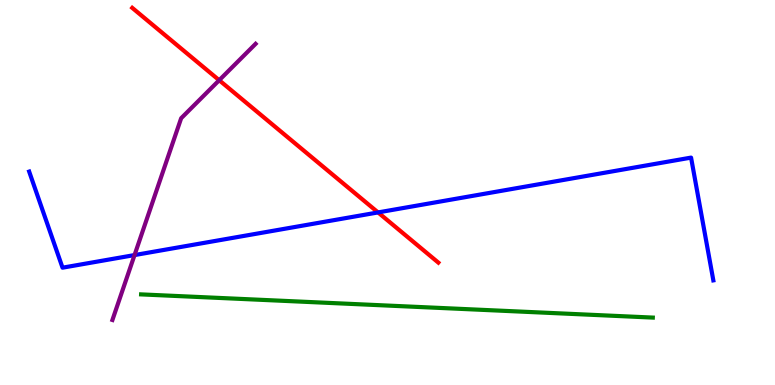[{'lines': ['blue', 'red'], 'intersections': [{'x': 4.88, 'y': 4.48}]}, {'lines': ['green', 'red'], 'intersections': []}, {'lines': ['purple', 'red'], 'intersections': [{'x': 2.83, 'y': 7.92}]}, {'lines': ['blue', 'green'], 'intersections': []}, {'lines': ['blue', 'purple'], 'intersections': [{'x': 1.74, 'y': 3.37}]}, {'lines': ['green', 'purple'], 'intersections': []}]